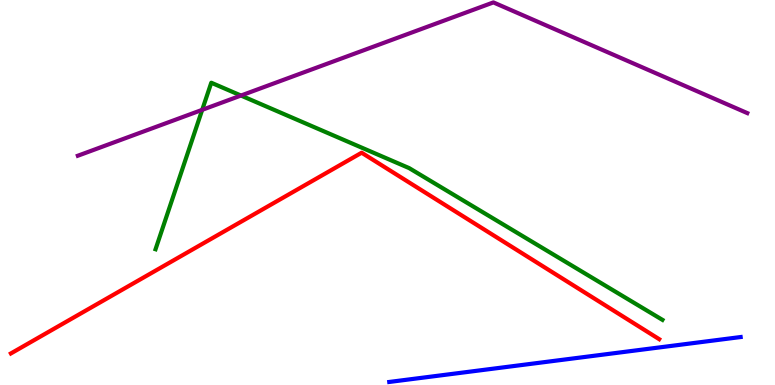[{'lines': ['blue', 'red'], 'intersections': []}, {'lines': ['green', 'red'], 'intersections': []}, {'lines': ['purple', 'red'], 'intersections': []}, {'lines': ['blue', 'green'], 'intersections': []}, {'lines': ['blue', 'purple'], 'intersections': []}, {'lines': ['green', 'purple'], 'intersections': [{'x': 2.61, 'y': 7.15}, {'x': 3.11, 'y': 7.52}]}]